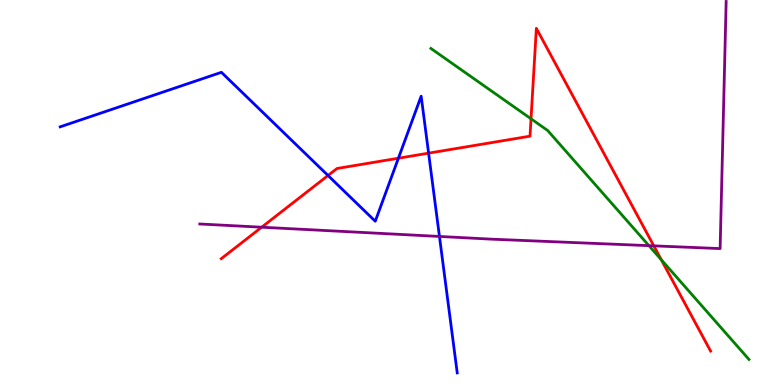[{'lines': ['blue', 'red'], 'intersections': [{'x': 4.23, 'y': 5.44}, {'x': 5.14, 'y': 5.89}, {'x': 5.53, 'y': 6.02}]}, {'lines': ['green', 'red'], 'intersections': [{'x': 6.85, 'y': 6.91}, {'x': 8.53, 'y': 3.25}]}, {'lines': ['purple', 'red'], 'intersections': [{'x': 3.38, 'y': 4.1}, {'x': 8.44, 'y': 3.61}]}, {'lines': ['blue', 'green'], 'intersections': []}, {'lines': ['blue', 'purple'], 'intersections': [{'x': 5.67, 'y': 3.86}]}, {'lines': ['green', 'purple'], 'intersections': [{'x': 8.37, 'y': 3.62}]}]